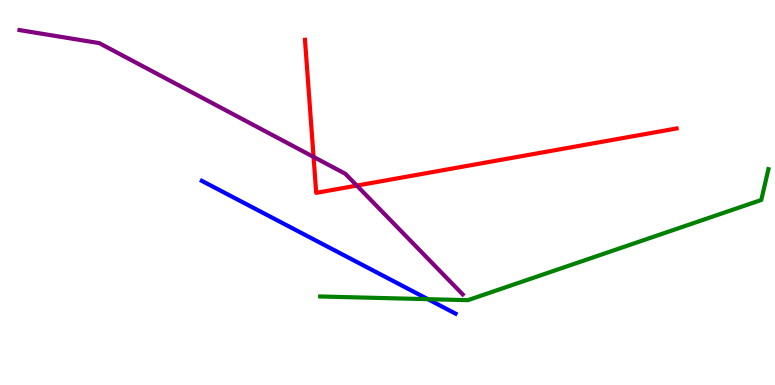[{'lines': ['blue', 'red'], 'intersections': []}, {'lines': ['green', 'red'], 'intersections': []}, {'lines': ['purple', 'red'], 'intersections': [{'x': 4.05, 'y': 5.92}, {'x': 4.6, 'y': 5.18}]}, {'lines': ['blue', 'green'], 'intersections': [{'x': 5.52, 'y': 2.23}]}, {'lines': ['blue', 'purple'], 'intersections': []}, {'lines': ['green', 'purple'], 'intersections': []}]